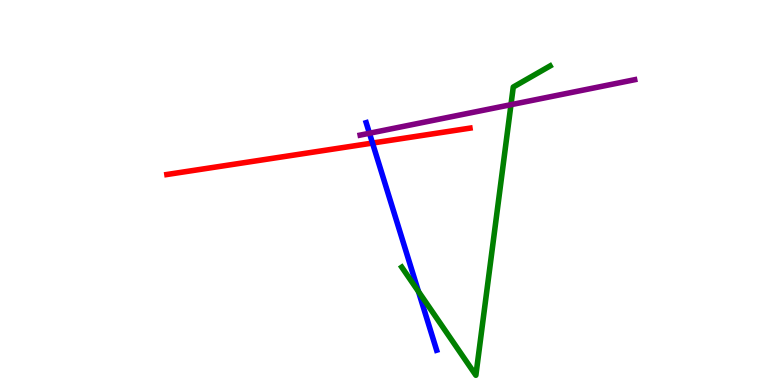[{'lines': ['blue', 'red'], 'intersections': [{'x': 4.81, 'y': 6.28}]}, {'lines': ['green', 'red'], 'intersections': []}, {'lines': ['purple', 'red'], 'intersections': []}, {'lines': ['blue', 'green'], 'intersections': [{'x': 5.4, 'y': 2.43}]}, {'lines': ['blue', 'purple'], 'intersections': [{'x': 4.77, 'y': 6.54}]}, {'lines': ['green', 'purple'], 'intersections': [{'x': 6.59, 'y': 7.28}]}]